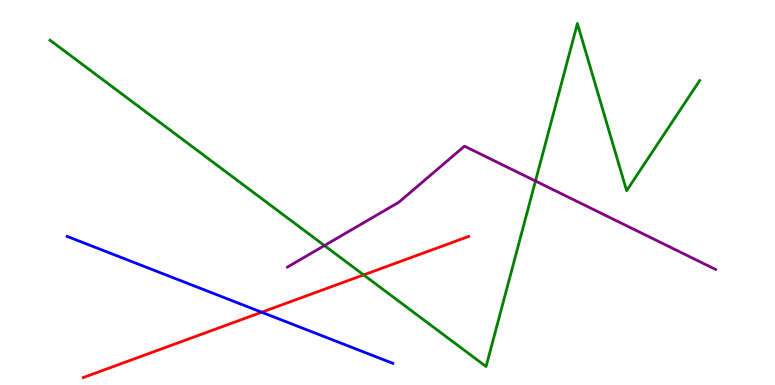[{'lines': ['blue', 'red'], 'intersections': [{'x': 3.38, 'y': 1.89}]}, {'lines': ['green', 'red'], 'intersections': [{'x': 4.69, 'y': 2.86}]}, {'lines': ['purple', 'red'], 'intersections': []}, {'lines': ['blue', 'green'], 'intersections': []}, {'lines': ['blue', 'purple'], 'intersections': []}, {'lines': ['green', 'purple'], 'intersections': [{'x': 4.19, 'y': 3.62}, {'x': 6.91, 'y': 5.3}]}]